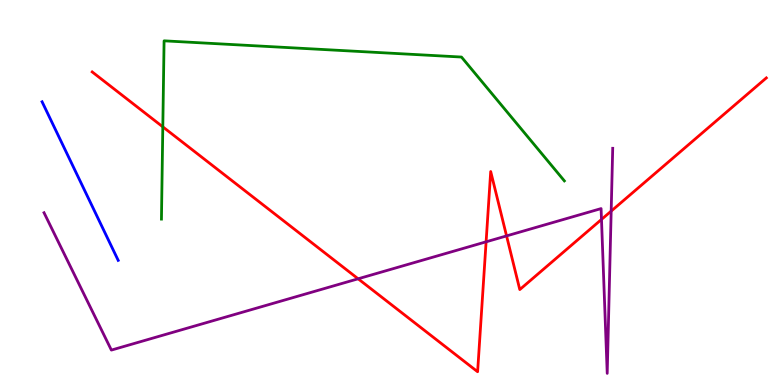[{'lines': ['blue', 'red'], 'intersections': []}, {'lines': ['green', 'red'], 'intersections': [{'x': 2.1, 'y': 6.71}]}, {'lines': ['purple', 'red'], 'intersections': [{'x': 4.62, 'y': 2.76}, {'x': 6.27, 'y': 3.72}, {'x': 6.54, 'y': 3.87}, {'x': 7.76, 'y': 4.3}, {'x': 7.89, 'y': 4.52}]}, {'lines': ['blue', 'green'], 'intersections': []}, {'lines': ['blue', 'purple'], 'intersections': []}, {'lines': ['green', 'purple'], 'intersections': []}]